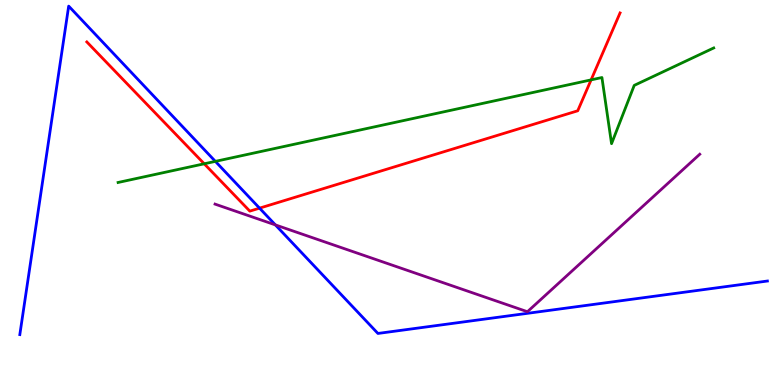[{'lines': ['blue', 'red'], 'intersections': [{'x': 3.35, 'y': 4.59}]}, {'lines': ['green', 'red'], 'intersections': [{'x': 2.64, 'y': 5.75}, {'x': 7.63, 'y': 7.93}]}, {'lines': ['purple', 'red'], 'intersections': []}, {'lines': ['blue', 'green'], 'intersections': [{'x': 2.78, 'y': 5.81}]}, {'lines': ['blue', 'purple'], 'intersections': [{'x': 3.55, 'y': 4.16}]}, {'lines': ['green', 'purple'], 'intersections': []}]